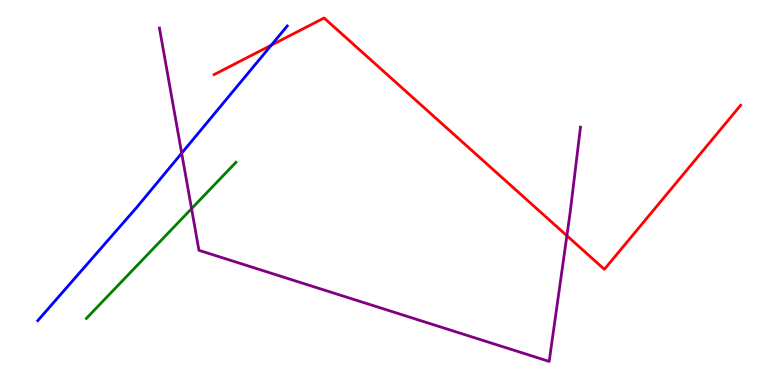[{'lines': ['blue', 'red'], 'intersections': [{'x': 3.5, 'y': 8.83}]}, {'lines': ['green', 'red'], 'intersections': []}, {'lines': ['purple', 'red'], 'intersections': [{'x': 7.31, 'y': 3.88}]}, {'lines': ['blue', 'green'], 'intersections': []}, {'lines': ['blue', 'purple'], 'intersections': [{'x': 2.34, 'y': 6.02}]}, {'lines': ['green', 'purple'], 'intersections': [{'x': 2.47, 'y': 4.58}]}]